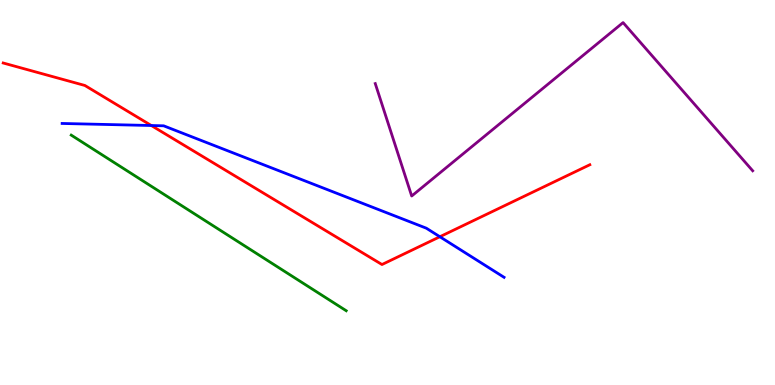[{'lines': ['blue', 'red'], 'intersections': [{'x': 1.95, 'y': 6.74}, {'x': 5.68, 'y': 3.85}]}, {'lines': ['green', 'red'], 'intersections': []}, {'lines': ['purple', 'red'], 'intersections': []}, {'lines': ['blue', 'green'], 'intersections': []}, {'lines': ['blue', 'purple'], 'intersections': []}, {'lines': ['green', 'purple'], 'intersections': []}]